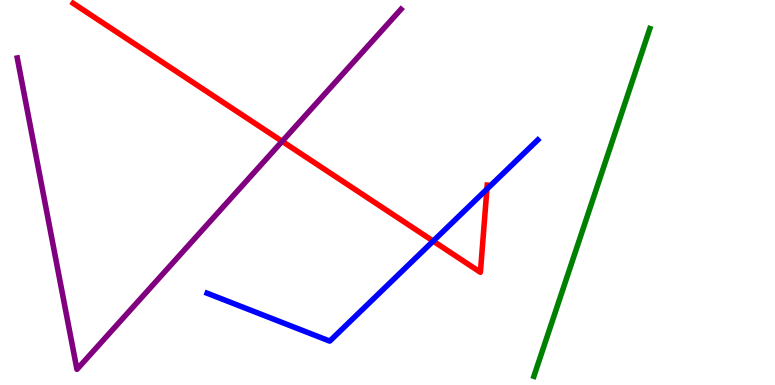[{'lines': ['blue', 'red'], 'intersections': [{'x': 5.59, 'y': 3.74}, {'x': 6.28, 'y': 5.09}]}, {'lines': ['green', 'red'], 'intersections': []}, {'lines': ['purple', 'red'], 'intersections': [{'x': 3.64, 'y': 6.33}]}, {'lines': ['blue', 'green'], 'intersections': []}, {'lines': ['blue', 'purple'], 'intersections': []}, {'lines': ['green', 'purple'], 'intersections': []}]